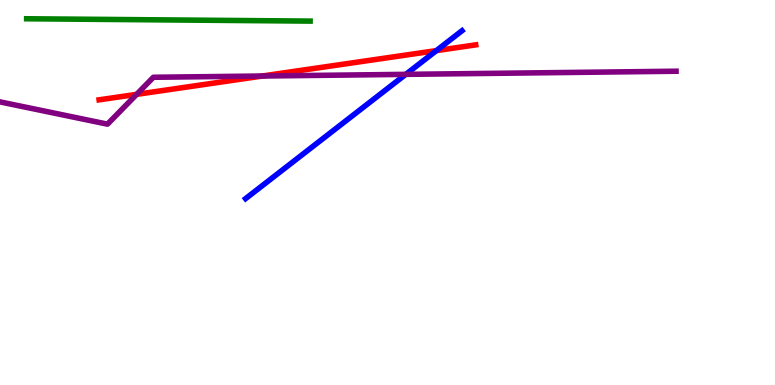[{'lines': ['blue', 'red'], 'intersections': [{'x': 5.63, 'y': 8.69}]}, {'lines': ['green', 'red'], 'intersections': []}, {'lines': ['purple', 'red'], 'intersections': [{'x': 1.76, 'y': 7.55}, {'x': 3.38, 'y': 8.03}]}, {'lines': ['blue', 'green'], 'intersections': []}, {'lines': ['blue', 'purple'], 'intersections': [{'x': 5.24, 'y': 8.07}]}, {'lines': ['green', 'purple'], 'intersections': []}]